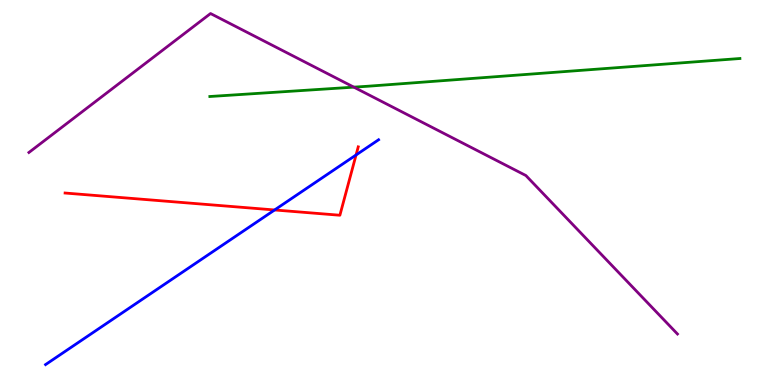[{'lines': ['blue', 'red'], 'intersections': [{'x': 3.54, 'y': 4.55}, {'x': 4.59, 'y': 5.97}]}, {'lines': ['green', 'red'], 'intersections': []}, {'lines': ['purple', 'red'], 'intersections': []}, {'lines': ['blue', 'green'], 'intersections': []}, {'lines': ['blue', 'purple'], 'intersections': []}, {'lines': ['green', 'purple'], 'intersections': [{'x': 4.57, 'y': 7.74}]}]